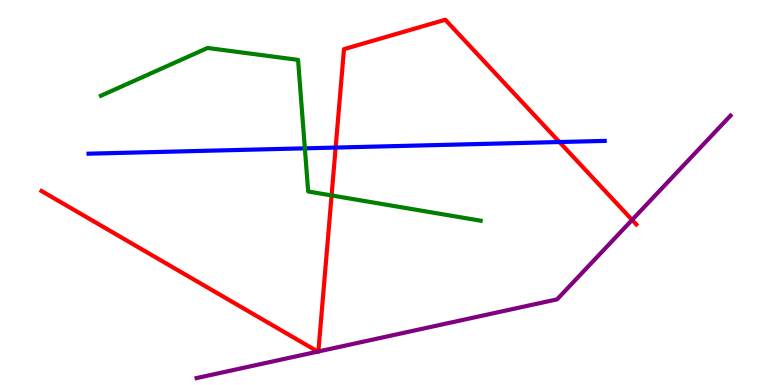[{'lines': ['blue', 'red'], 'intersections': [{'x': 4.33, 'y': 6.17}, {'x': 7.22, 'y': 6.31}]}, {'lines': ['green', 'red'], 'intersections': [{'x': 4.28, 'y': 4.92}]}, {'lines': ['purple', 'red'], 'intersections': [{'x': 4.1, 'y': 0.868}, {'x': 4.11, 'y': 0.871}, {'x': 8.16, 'y': 4.29}]}, {'lines': ['blue', 'green'], 'intersections': [{'x': 3.93, 'y': 6.15}]}, {'lines': ['blue', 'purple'], 'intersections': []}, {'lines': ['green', 'purple'], 'intersections': []}]